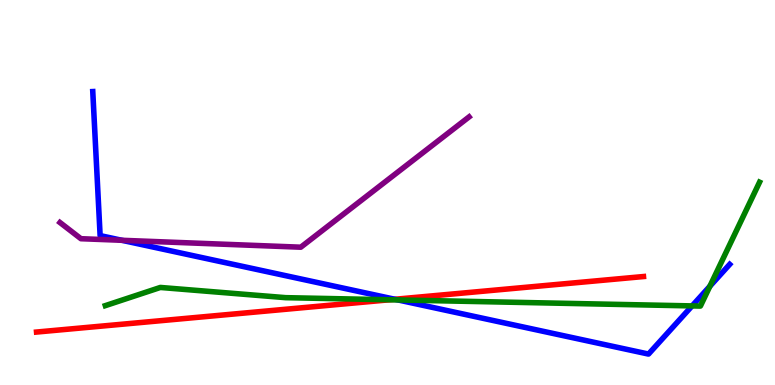[{'lines': ['blue', 'red'], 'intersections': [{'x': 5.1, 'y': 2.23}]}, {'lines': ['green', 'red'], 'intersections': [{'x': 5.03, 'y': 2.21}]}, {'lines': ['purple', 'red'], 'intersections': []}, {'lines': ['blue', 'green'], 'intersections': [{'x': 5.14, 'y': 2.21}, {'x': 8.93, 'y': 2.05}, {'x': 9.16, 'y': 2.57}]}, {'lines': ['blue', 'purple'], 'intersections': [{'x': 1.57, 'y': 3.76}]}, {'lines': ['green', 'purple'], 'intersections': []}]